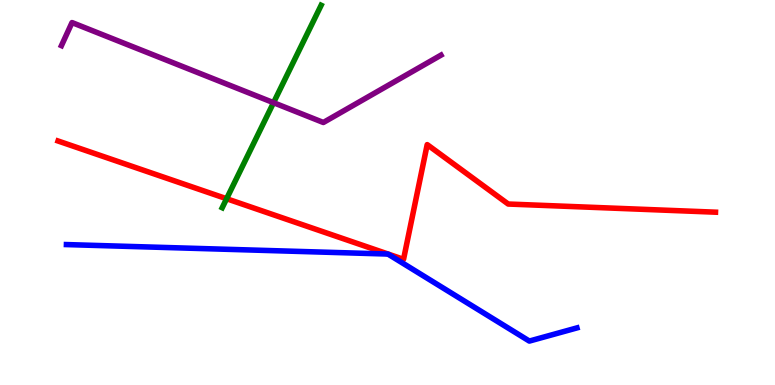[{'lines': ['blue', 'red'], 'intersections': []}, {'lines': ['green', 'red'], 'intersections': [{'x': 2.92, 'y': 4.84}]}, {'lines': ['purple', 'red'], 'intersections': []}, {'lines': ['blue', 'green'], 'intersections': []}, {'lines': ['blue', 'purple'], 'intersections': []}, {'lines': ['green', 'purple'], 'intersections': [{'x': 3.53, 'y': 7.33}]}]